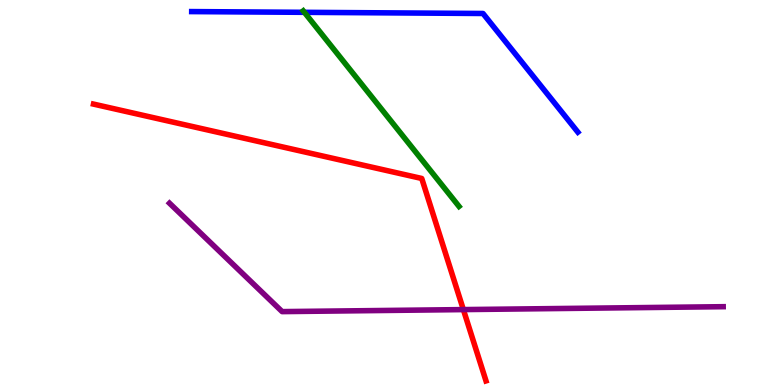[{'lines': ['blue', 'red'], 'intersections': []}, {'lines': ['green', 'red'], 'intersections': []}, {'lines': ['purple', 'red'], 'intersections': [{'x': 5.98, 'y': 1.96}]}, {'lines': ['blue', 'green'], 'intersections': [{'x': 3.93, 'y': 9.68}]}, {'lines': ['blue', 'purple'], 'intersections': []}, {'lines': ['green', 'purple'], 'intersections': []}]